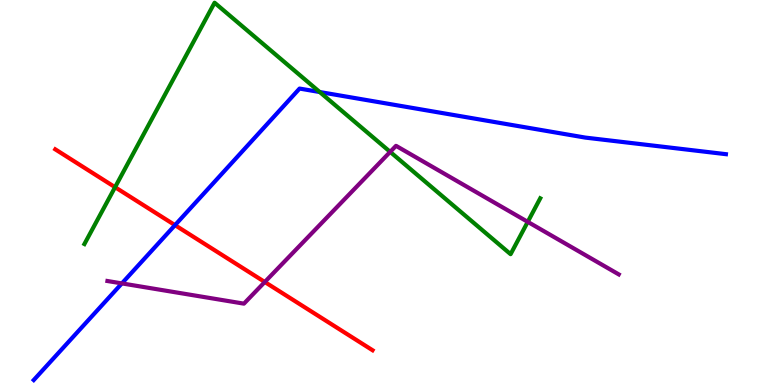[{'lines': ['blue', 'red'], 'intersections': [{'x': 2.26, 'y': 4.15}]}, {'lines': ['green', 'red'], 'intersections': [{'x': 1.48, 'y': 5.14}]}, {'lines': ['purple', 'red'], 'intersections': [{'x': 3.42, 'y': 2.68}]}, {'lines': ['blue', 'green'], 'intersections': [{'x': 4.13, 'y': 7.61}]}, {'lines': ['blue', 'purple'], 'intersections': [{'x': 1.57, 'y': 2.64}]}, {'lines': ['green', 'purple'], 'intersections': [{'x': 5.03, 'y': 6.06}, {'x': 6.81, 'y': 4.24}]}]